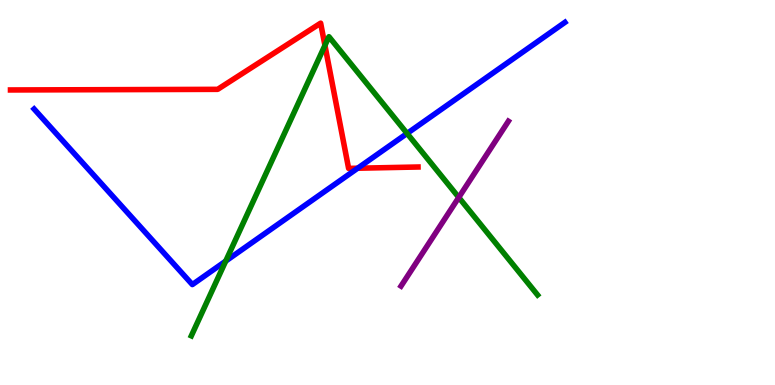[{'lines': ['blue', 'red'], 'intersections': [{'x': 4.62, 'y': 5.63}]}, {'lines': ['green', 'red'], 'intersections': [{'x': 4.19, 'y': 8.82}]}, {'lines': ['purple', 'red'], 'intersections': []}, {'lines': ['blue', 'green'], 'intersections': [{'x': 2.91, 'y': 3.22}, {'x': 5.25, 'y': 6.53}]}, {'lines': ['blue', 'purple'], 'intersections': []}, {'lines': ['green', 'purple'], 'intersections': [{'x': 5.92, 'y': 4.87}]}]